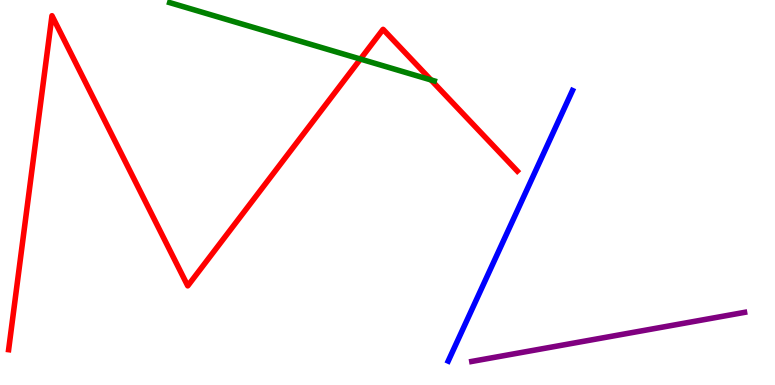[{'lines': ['blue', 'red'], 'intersections': []}, {'lines': ['green', 'red'], 'intersections': [{'x': 4.65, 'y': 8.47}, {'x': 5.56, 'y': 7.92}]}, {'lines': ['purple', 'red'], 'intersections': []}, {'lines': ['blue', 'green'], 'intersections': []}, {'lines': ['blue', 'purple'], 'intersections': []}, {'lines': ['green', 'purple'], 'intersections': []}]